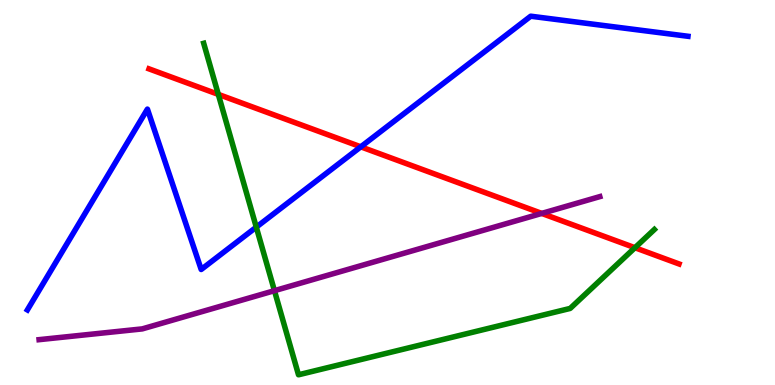[{'lines': ['blue', 'red'], 'intersections': [{'x': 4.66, 'y': 6.19}]}, {'lines': ['green', 'red'], 'intersections': [{'x': 2.82, 'y': 7.55}, {'x': 8.19, 'y': 3.57}]}, {'lines': ['purple', 'red'], 'intersections': [{'x': 6.99, 'y': 4.46}]}, {'lines': ['blue', 'green'], 'intersections': [{'x': 3.31, 'y': 4.1}]}, {'lines': ['blue', 'purple'], 'intersections': []}, {'lines': ['green', 'purple'], 'intersections': [{'x': 3.54, 'y': 2.45}]}]